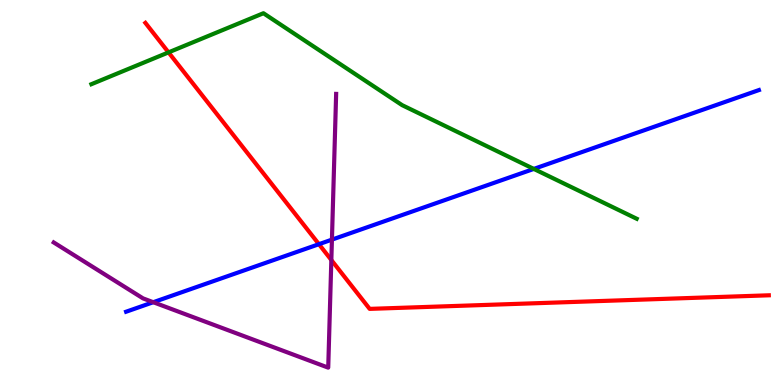[{'lines': ['blue', 'red'], 'intersections': [{'x': 4.12, 'y': 3.66}]}, {'lines': ['green', 'red'], 'intersections': [{'x': 2.17, 'y': 8.64}]}, {'lines': ['purple', 'red'], 'intersections': [{'x': 4.28, 'y': 3.25}]}, {'lines': ['blue', 'green'], 'intersections': [{'x': 6.89, 'y': 5.61}]}, {'lines': ['blue', 'purple'], 'intersections': [{'x': 1.98, 'y': 2.15}, {'x': 4.28, 'y': 3.78}]}, {'lines': ['green', 'purple'], 'intersections': []}]